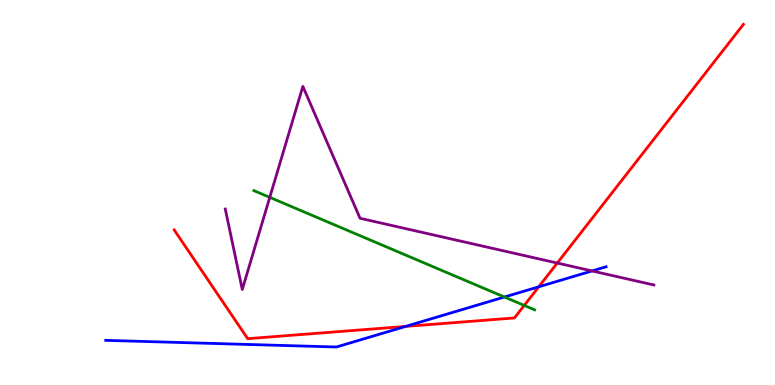[{'lines': ['blue', 'red'], 'intersections': [{'x': 5.23, 'y': 1.52}, {'x': 6.95, 'y': 2.55}]}, {'lines': ['green', 'red'], 'intersections': [{'x': 6.76, 'y': 2.07}]}, {'lines': ['purple', 'red'], 'intersections': [{'x': 7.19, 'y': 3.17}]}, {'lines': ['blue', 'green'], 'intersections': [{'x': 6.51, 'y': 2.29}]}, {'lines': ['blue', 'purple'], 'intersections': [{'x': 7.64, 'y': 2.96}]}, {'lines': ['green', 'purple'], 'intersections': [{'x': 3.48, 'y': 4.87}]}]